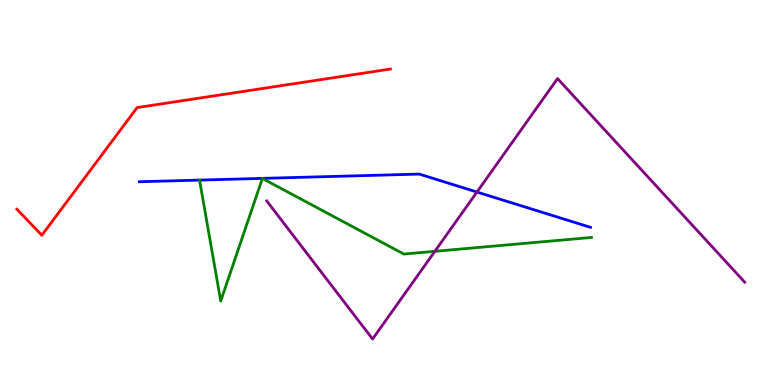[{'lines': ['blue', 'red'], 'intersections': []}, {'lines': ['green', 'red'], 'intersections': []}, {'lines': ['purple', 'red'], 'intersections': []}, {'lines': ['blue', 'green'], 'intersections': [{'x': 2.57, 'y': 5.32}]}, {'lines': ['blue', 'purple'], 'intersections': [{'x': 6.15, 'y': 5.01}]}, {'lines': ['green', 'purple'], 'intersections': [{'x': 5.61, 'y': 3.47}]}]